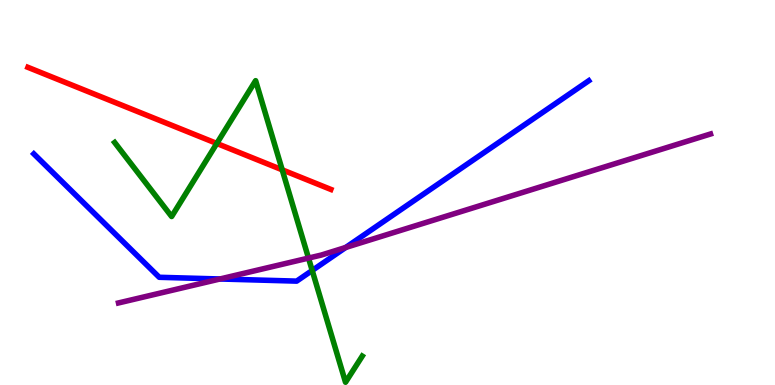[{'lines': ['blue', 'red'], 'intersections': []}, {'lines': ['green', 'red'], 'intersections': [{'x': 2.8, 'y': 6.27}, {'x': 3.64, 'y': 5.59}]}, {'lines': ['purple', 'red'], 'intersections': []}, {'lines': ['blue', 'green'], 'intersections': [{'x': 4.03, 'y': 2.98}]}, {'lines': ['blue', 'purple'], 'intersections': [{'x': 2.84, 'y': 2.75}, {'x': 4.46, 'y': 3.57}]}, {'lines': ['green', 'purple'], 'intersections': [{'x': 3.98, 'y': 3.3}]}]